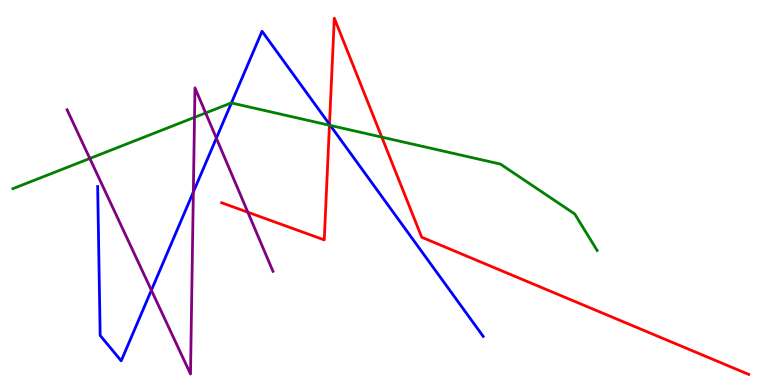[{'lines': ['blue', 'red'], 'intersections': [{'x': 4.25, 'y': 6.77}]}, {'lines': ['green', 'red'], 'intersections': [{'x': 4.25, 'y': 6.75}, {'x': 4.93, 'y': 6.44}]}, {'lines': ['purple', 'red'], 'intersections': [{'x': 3.2, 'y': 4.49}]}, {'lines': ['blue', 'green'], 'intersections': [{'x': 2.99, 'y': 7.33}, {'x': 4.26, 'y': 6.74}]}, {'lines': ['blue', 'purple'], 'intersections': [{'x': 1.95, 'y': 2.46}, {'x': 2.49, 'y': 5.01}, {'x': 2.79, 'y': 6.41}]}, {'lines': ['green', 'purple'], 'intersections': [{'x': 1.16, 'y': 5.88}, {'x': 2.51, 'y': 6.95}, {'x': 2.65, 'y': 7.07}]}]